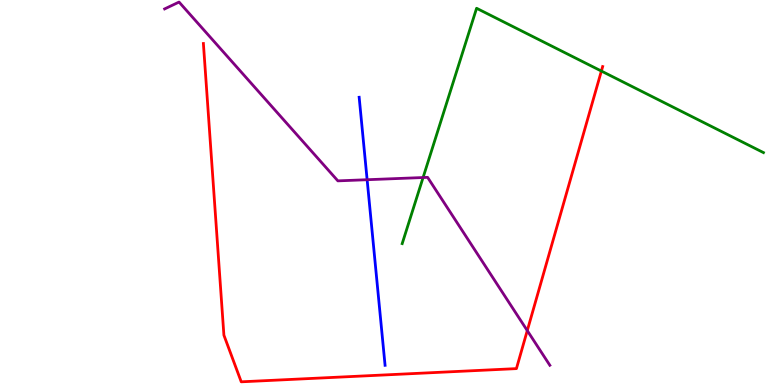[{'lines': ['blue', 'red'], 'intersections': []}, {'lines': ['green', 'red'], 'intersections': [{'x': 7.76, 'y': 8.15}]}, {'lines': ['purple', 'red'], 'intersections': [{'x': 6.8, 'y': 1.41}]}, {'lines': ['blue', 'green'], 'intersections': []}, {'lines': ['blue', 'purple'], 'intersections': [{'x': 4.74, 'y': 5.33}]}, {'lines': ['green', 'purple'], 'intersections': [{'x': 5.46, 'y': 5.39}]}]